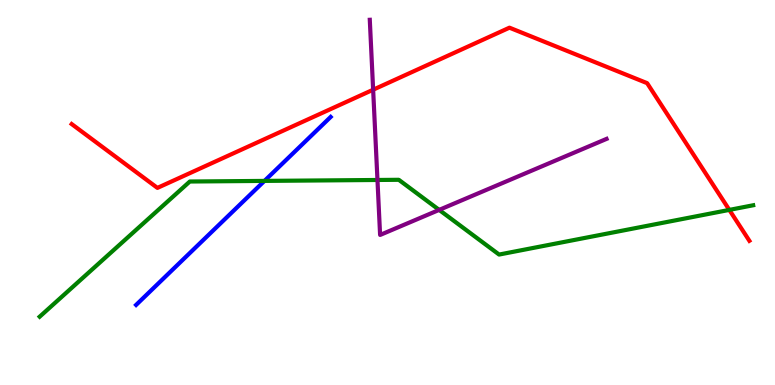[{'lines': ['blue', 'red'], 'intersections': []}, {'lines': ['green', 'red'], 'intersections': [{'x': 9.41, 'y': 4.55}]}, {'lines': ['purple', 'red'], 'intersections': [{'x': 4.81, 'y': 7.67}]}, {'lines': ['blue', 'green'], 'intersections': [{'x': 3.41, 'y': 5.3}]}, {'lines': ['blue', 'purple'], 'intersections': []}, {'lines': ['green', 'purple'], 'intersections': [{'x': 4.87, 'y': 5.33}, {'x': 5.67, 'y': 4.55}]}]